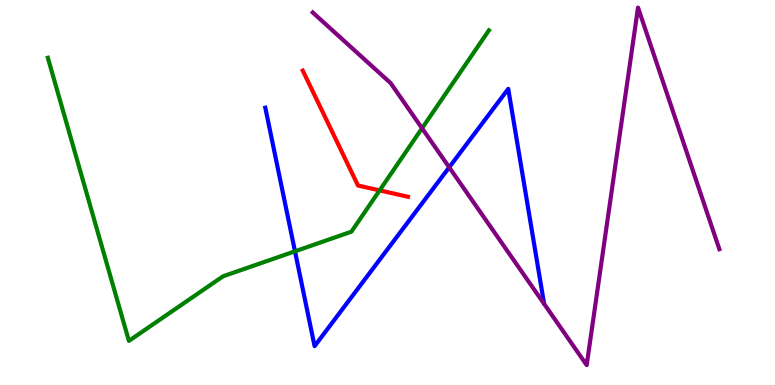[{'lines': ['blue', 'red'], 'intersections': []}, {'lines': ['green', 'red'], 'intersections': [{'x': 4.9, 'y': 5.05}]}, {'lines': ['purple', 'red'], 'intersections': []}, {'lines': ['blue', 'green'], 'intersections': [{'x': 3.81, 'y': 3.47}]}, {'lines': ['blue', 'purple'], 'intersections': [{'x': 5.8, 'y': 5.65}]}, {'lines': ['green', 'purple'], 'intersections': [{'x': 5.45, 'y': 6.67}]}]